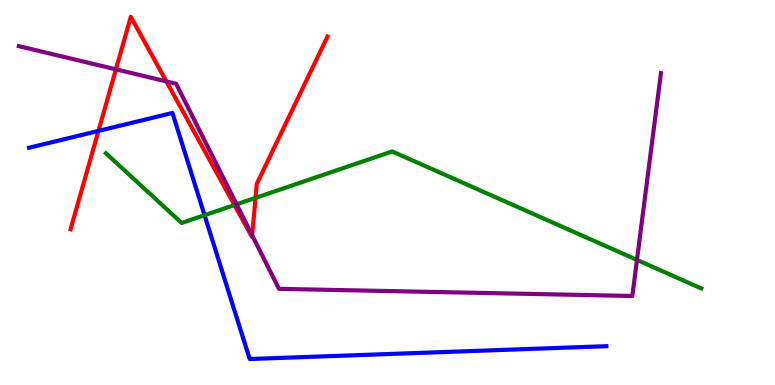[{'lines': ['blue', 'red'], 'intersections': [{'x': 1.27, 'y': 6.6}]}, {'lines': ['green', 'red'], 'intersections': [{'x': 3.03, 'y': 4.67}, {'x': 3.3, 'y': 4.86}]}, {'lines': ['purple', 'red'], 'intersections': [{'x': 1.5, 'y': 8.2}, {'x': 2.15, 'y': 7.89}, {'x': 3.25, 'y': 3.89}]}, {'lines': ['blue', 'green'], 'intersections': [{'x': 2.64, 'y': 4.41}]}, {'lines': ['blue', 'purple'], 'intersections': []}, {'lines': ['green', 'purple'], 'intersections': [{'x': 3.05, 'y': 4.69}, {'x': 8.22, 'y': 3.25}]}]